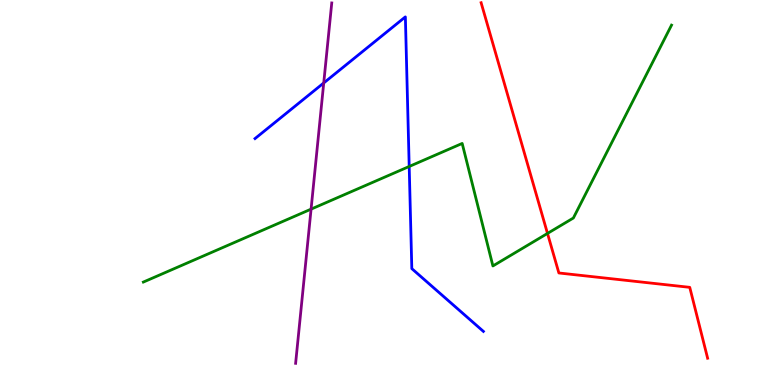[{'lines': ['blue', 'red'], 'intersections': []}, {'lines': ['green', 'red'], 'intersections': [{'x': 7.06, 'y': 3.94}]}, {'lines': ['purple', 'red'], 'intersections': []}, {'lines': ['blue', 'green'], 'intersections': [{'x': 5.28, 'y': 5.68}]}, {'lines': ['blue', 'purple'], 'intersections': [{'x': 4.18, 'y': 7.85}]}, {'lines': ['green', 'purple'], 'intersections': [{'x': 4.01, 'y': 4.57}]}]